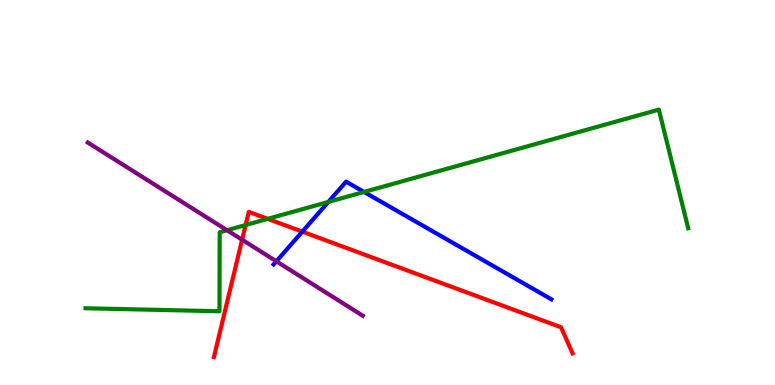[{'lines': ['blue', 'red'], 'intersections': [{'x': 3.9, 'y': 3.98}]}, {'lines': ['green', 'red'], 'intersections': [{'x': 3.17, 'y': 4.16}, {'x': 3.45, 'y': 4.32}]}, {'lines': ['purple', 'red'], 'intersections': [{'x': 3.12, 'y': 3.77}]}, {'lines': ['blue', 'green'], 'intersections': [{'x': 4.24, 'y': 4.76}, {'x': 4.7, 'y': 5.01}]}, {'lines': ['blue', 'purple'], 'intersections': [{'x': 3.57, 'y': 3.21}]}, {'lines': ['green', 'purple'], 'intersections': [{'x': 2.93, 'y': 4.02}]}]